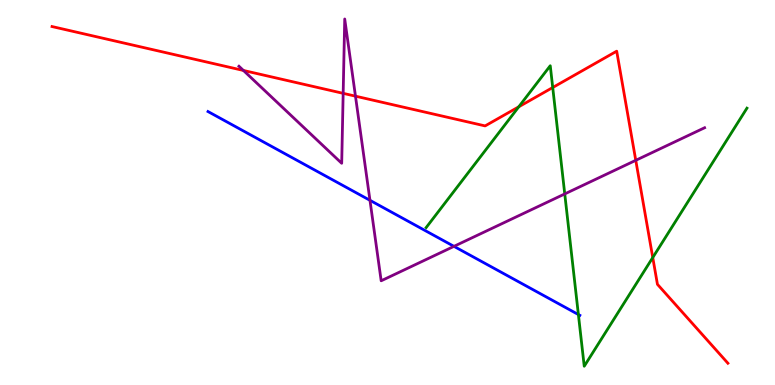[{'lines': ['blue', 'red'], 'intersections': []}, {'lines': ['green', 'red'], 'intersections': [{'x': 6.69, 'y': 7.23}, {'x': 7.13, 'y': 7.73}, {'x': 8.42, 'y': 3.31}]}, {'lines': ['purple', 'red'], 'intersections': [{'x': 3.14, 'y': 8.17}, {'x': 4.43, 'y': 7.58}, {'x': 4.59, 'y': 7.5}, {'x': 8.2, 'y': 5.84}]}, {'lines': ['blue', 'green'], 'intersections': [{'x': 7.46, 'y': 1.83}]}, {'lines': ['blue', 'purple'], 'intersections': [{'x': 4.77, 'y': 4.8}, {'x': 5.86, 'y': 3.6}]}, {'lines': ['green', 'purple'], 'intersections': [{'x': 7.29, 'y': 4.96}]}]